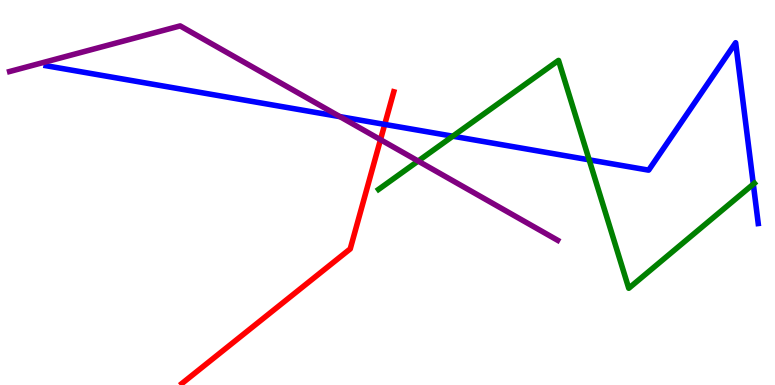[{'lines': ['blue', 'red'], 'intersections': [{'x': 4.96, 'y': 6.77}]}, {'lines': ['green', 'red'], 'intersections': []}, {'lines': ['purple', 'red'], 'intersections': [{'x': 4.91, 'y': 6.37}]}, {'lines': ['blue', 'green'], 'intersections': [{'x': 5.84, 'y': 6.46}, {'x': 7.6, 'y': 5.85}, {'x': 9.72, 'y': 5.22}]}, {'lines': ['blue', 'purple'], 'intersections': [{'x': 4.39, 'y': 6.97}]}, {'lines': ['green', 'purple'], 'intersections': [{'x': 5.4, 'y': 5.82}]}]